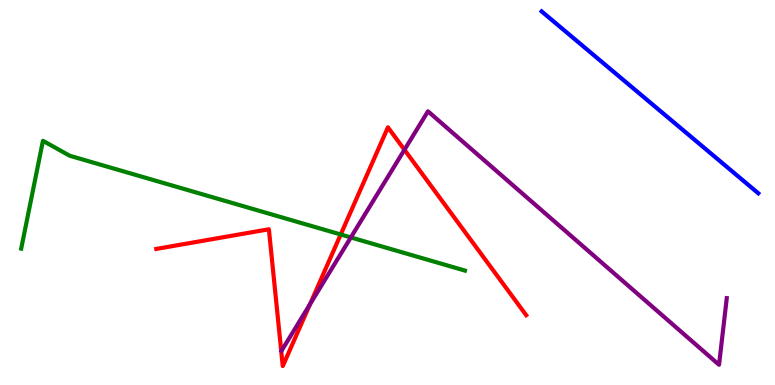[{'lines': ['blue', 'red'], 'intersections': []}, {'lines': ['green', 'red'], 'intersections': [{'x': 4.4, 'y': 3.91}]}, {'lines': ['purple', 'red'], 'intersections': [{'x': 4.0, 'y': 2.1}, {'x': 5.22, 'y': 6.11}]}, {'lines': ['blue', 'green'], 'intersections': []}, {'lines': ['blue', 'purple'], 'intersections': []}, {'lines': ['green', 'purple'], 'intersections': [{'x': 4.53, 'y': 3.83}]}]